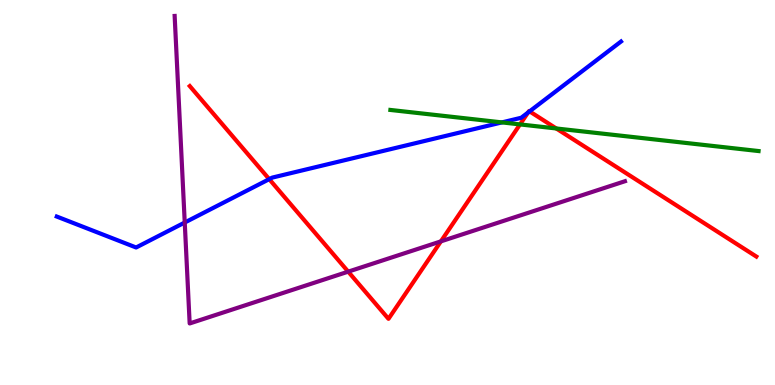[{'lines': ['blue', 'red'], 'intersections': [{'x': 3.47, 'y': 5.35}, {'x': 6.81, 'y': 7.08}, {'x': 6.83, 'y': 7.11}]}, {'lines': ['green', 'red'], 'intersections': [{'x': 6.71, 'y': 6.77}, {'x': 7.18, 'y': 6.66}]}, {'lines': ['purple', 'red'], 'intersections': [{'x': 4.49, 'y': 2.94}, {'x': 5.69, 'y': 3.73}]}, {'lines': ['blue', 'green'], 'intersections': [{'x': 6.48, 'y': 6.82}]}, {'lines': ['blue', 'purple'], 'intersections': [{'x': 2.38, 'y': 4.22}]}, {'lines': ['green', 'purple'], 'intersections': []}]